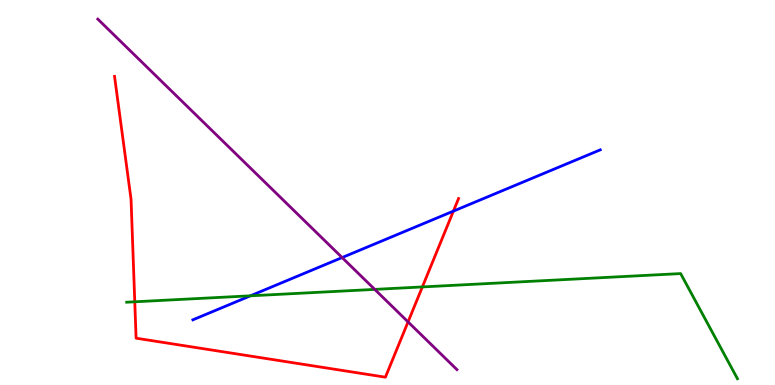[{'lines': ['blue', 'red'], 'intersections': [{'x': 5.85, 'y': 4.52}]}, {'lines': ['green', 'red'], 'intersections': [{'x': 1.74, 'y': 2.16}, {'x': 5.45, 'y': 2.55}]}, {'lines': ['purple', 'red'], 'intersections': [{'x': 5.27, 'y': 1.64}]}, {'lines': ['blue', 'green'], 'intersections': [{'x': 3.23, 'y': 2.32}]}, {'lines': ['blue', 'purple'], 'intersections': [{'x': 4.41, 'y': 3.31}]}, {'lines': ['green', 'purple'], 'intersections': [{'x': 4.84, 'y': 2.48}]}]